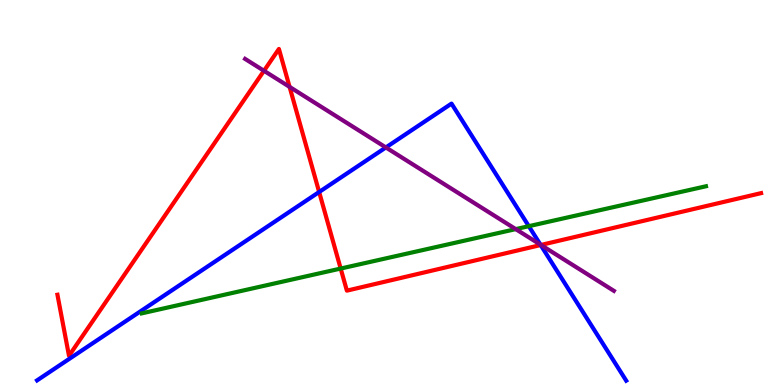[{'lines': ['blue', 'red'], 'intersections': [{'x': 4.12, 'y': 5.01}, {'x': 6.98, 'y': 3.64}]}, {'lines': ['green', 'red'], 'intersections': [{'x': 4.4, 'y': 3.02}]}, {'lines': ['purple', 'red'], 'intersections': [{'x': 3.41, 'y': 8.16}, {'x': 3.74, 'y': 7.74}, {'x': 6.98, 'y': 3.64}]}, {'lines': ['blue', 'green'], 'intersections': [{'x': 6.82, 'y': 4.13}]}, {'lines': ['blue', 'purple'], 'intersections': [{'x': 4.98, 'y': 6.17}, {'x': 6.97, 'y': 3.64}]}, {'lines': ['green', 'purple'], 'intersections': [{'x': 6.65, 'y': 4.05}]}]